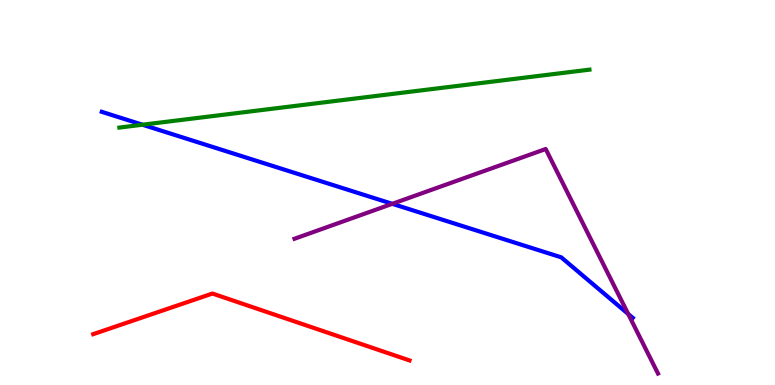[{'lines': ['blue', 'red'], 'intersections': []}, {'lines': ['green', 'red'], 'intersections': []}, {'lines': ['purple', 'red'], 'intersections': []}, {'lines': ['blue', 'green'], 'intersections': [{'x': 1.84, 'y': 6.76}]}, {'lines': ['blue', 'purple'], 'intersections': [{'x': 5.06, 'y': 4.71}, {'x': 8.11, 'y': 1.84}]}, {'lines': ['green', 'purple'], 'intersections': []}]